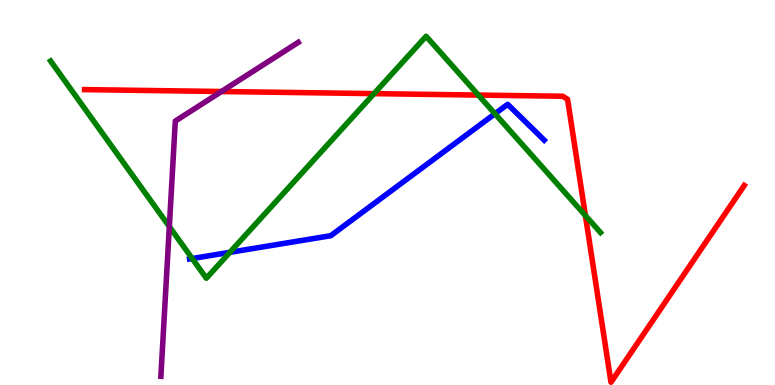[{'lines': ['blue', 'red'], 'intersections': []}, {'lines': ['green', 'red'], 'intersections': [{'x': 4.83, 'y': 7.57}, {'x': 6.17, 'y': 7.53}, {'x': 7.55, 'y': 4.4}]}, {'lines': ['purple', 'red'], 'intersections': [{'x': 2.86, 'y': 7.62}]}, {'lines': ['blue', 'green'], 'intersections': [{'x': 2.48, 'y': 3.28}, {'x': 2.97, 'y': 3.45}, {'x': 6.39, 'y': 7.05}]}, {'lines': ['blue', 'purple'], 'intersections': []}, {'lines': ['green', 'purple'], 'intersections': [{'x': 2.19, 'y': 4.11}]}]